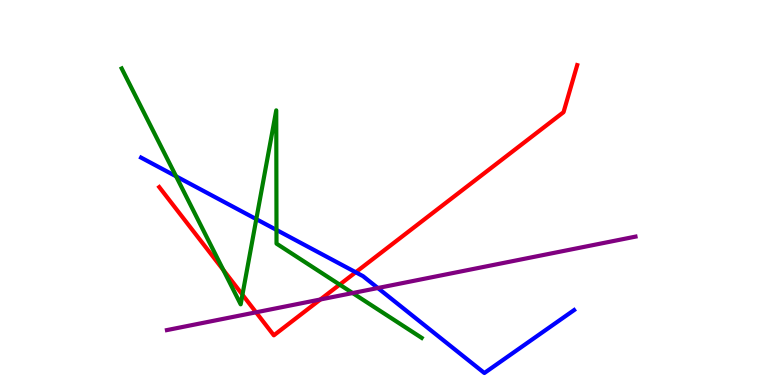[{'lines': ['blue', 'red'], 'intersections': [{'x': 4.59, 'y': 2.93}]}, {'lines': ['green', 'red'], 'intersections': [{'x': 2.88, 'y': 2.99}, {'x': 3.13, 'y': 2.35}, {'x': 4.38, 'y': 2.61}]}, {'lines': ['purple', 'red'], 'intersections': [{'x': 3.3, 'y': 1.89}, {'x': 4.13, 'y': 2.22}]}, {'lines': ['blue', 'green'], 'intersections': [{'x': 2.27, 'y': 5.42}, {'x': 3.31, 'y': 4.31}, {'x': 3.57, 'y': 4.03}]}, {'lines': ['blue', 'purple'], 'intersections': [{'x': 4.88, 'y': 2.52}]}, {'lines': ['green', 'purple'], 'intersections': [{'x': 4.55, 'y': 2.39}]}]